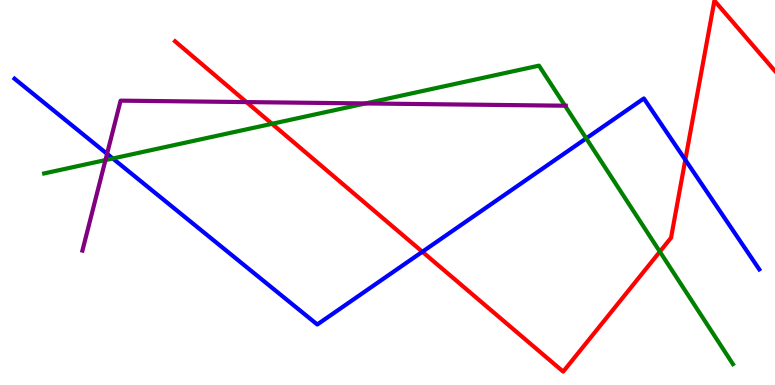[{'lines': ['blue', 'red'], 'intersections': [{'x': 5.45, 'y': 3.46}, {'x': 8.84, 'y': 5.85}]}, {'lines': ['green', 'red'], 'intersections': [{'x': 3.51, 'y': 6.78}, {'x': 8.51, 'y': 3.46}]}, {'lines': ['purple', 'red'], 'intersections': [{'x': 3.18, 'y': 7.35}]}, {'lines': ['blue', 'green'], 'intersections': [{'x': 1.46, 'y': 5.88}, {'x': 7.56, 'y': 6.41}]}, {'lines': ['blue', 'purple'], 'intersections': [{'x': 1.38, 'y': 6.0}]}, {'lines': ['green', 'purple'], 'intersections': [{'x': 1.36, 'y': 5.84}, {'x': 4.72, 'y': 7.31}, {'x': 7.29, 'y': 7.25}]}]